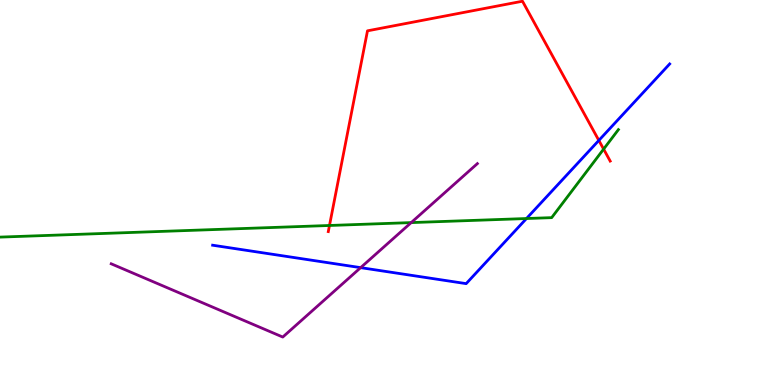[{'lines': ['blue', 'red'], 'intersections': [{'x': 7.73, 'y': 6.35}]}, {'lines': ['green', 'red'], 'intersections': [{'x': 4.25, 'y': 4.14}, {'x': 7.79, 'y': 6.13}]}, {'lines': ['purple', 'red'], 'intersections': []}, {'lines': ['blue', 'green'], 'intersections': [{'x': 6.79, 'y': 4.32}]}, {'lines': ['blue', 'purple'], 'intersections': [{'x': 4.65, 'y': 3.05}]}, {'lines': ['green', 'purple'], 'intersections': [{'x': 5.31, 'y': 4.22}]}]